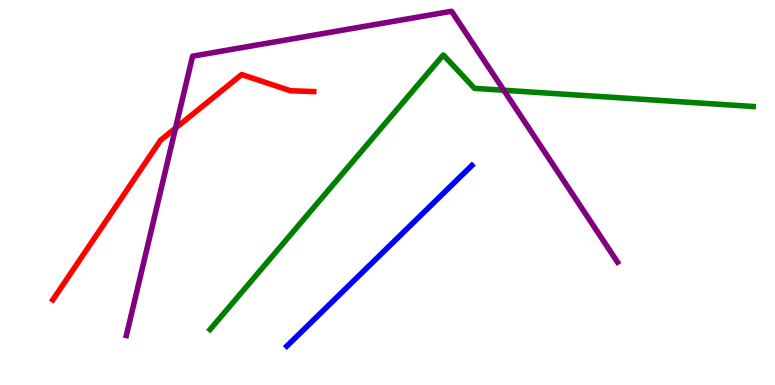[{'lines': ['blue', 'red'], 'intersections': []}, {'lines': ['green', 'red'], 'intersections': []}, {'lines': ['purple', 'red'], 'intersections': [{'x': 2.27, 'y': 6.67}]}, {'lines': ['blue', 'green'], 'intersections': []}, {'lines': ['blue', 'purple'], 'intersections': []}, {'lines': ['green', 'purple'], 'intersections': [{'x': 6.5, 'y': 7.66}]}]